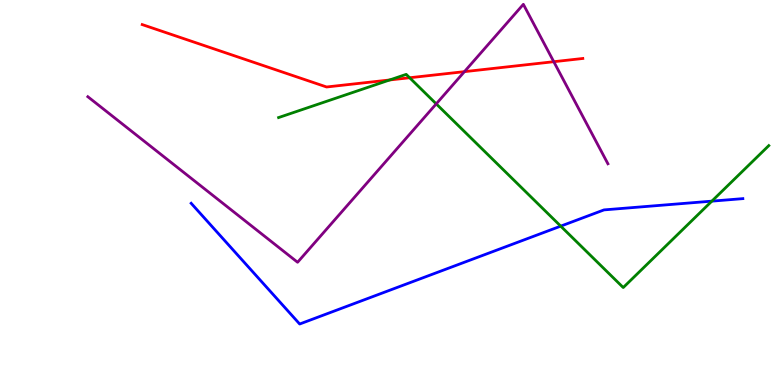[{'lines': ['blue', 'red'], 'intersections': []}, {'lines': ['green', 'red'], 'intersections': [{'x': 5.03, 'y': 7.92}, {'x': 5.29, 'y': 7.98}]}, {'lines': ['purple', 'red'], 'intersections': [{'x': 5.99, 'y': 8.14}, {'x': 7.15, 'y': 8.4}]}, {'lines': ['blue', 'green'], 'intersections': [{'x': 7.24, 'y': 4.13}, {'x': 9.19, 'y': 4.78}]}, {'lines': ['blue', 'purple'], 'intersections': []}, {'lines': ['green', 'purple'], 'intersections': [{'x': 5.63, 'y': 7.3}]}]